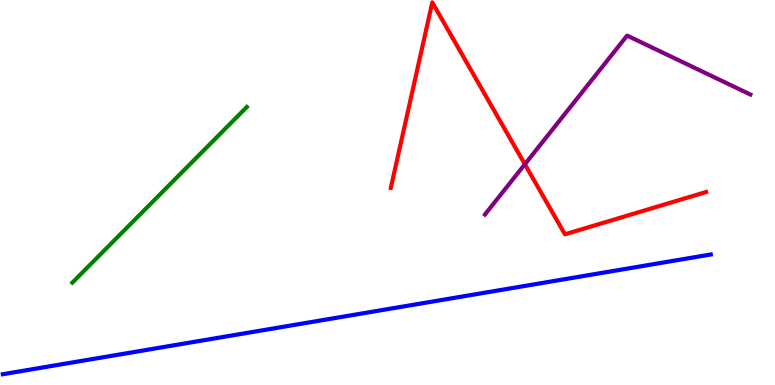[{'lines': ['blue', 'red'], 'intersections': []}, {'lines': ['green', 'red'], 'intersections': []}, {'lines': ['purple', 'red'], 'intersections': [{'x': 6.77, 'y': 5.73}]}, {'lines': ['blue', 'green'], 'intersections': []}, {'lines': ['blue', 'purple'], 'intersections': []}, {'lines': ['green', 'purple'], 'intersections': []}]